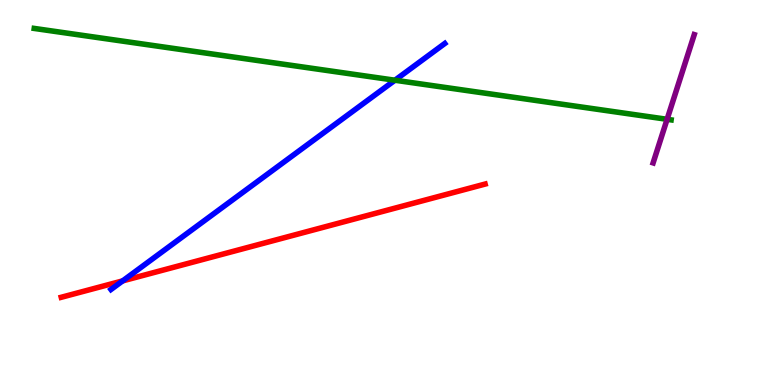[{'lines': ['blue', 'red'], 'intersections': [{'x': 1.58, 'y': 2.7}]}, {'lines': ['green', 'red'], 'intersections': []}, {'lines': ['purple', 'red'], 'intersections': []}, {'lines': ['blue', 'green'], 'intersections': [{'x': 5.1, 'y': 7.92}]}, {'lines': ['blue', 'purple'], 'intersections': []}, {'lines': ['green', 'purple'], 'intersections': [{'x': 8.61, 'y': 6.9}]}]